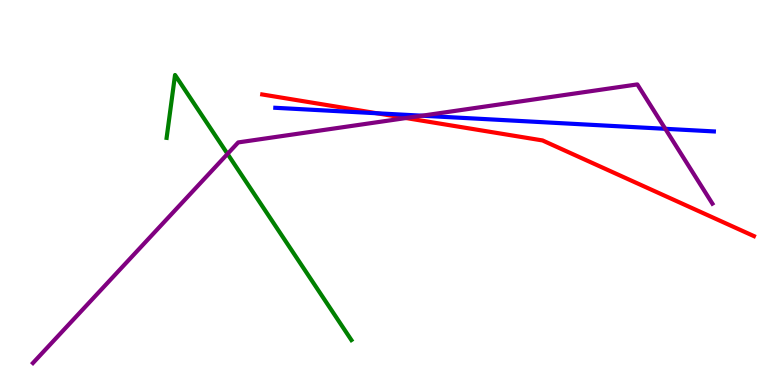[{'lines': ['blue', 'red'], 'intersections': [{'x': 4.86, 'y': 7.06}]}, {'lines': ['green', 'red'], 'intersections': []}, {'lines': ['purple', 'red'], 'intersections': [{'x': 5.24, 'y': 6.93}]}, {'lines': ['blue', 'green'], 'intersections': []}, {'lines': ['blue', 'purple'], 'intersections': [{'x': 5.45, 'y': 6.99}, {'x': 8.58, 'y': 6.65}]}, {'lines': ['green', 'purple'], 'intersections': [{'x': 2.94, 'y': 6.0}]}]